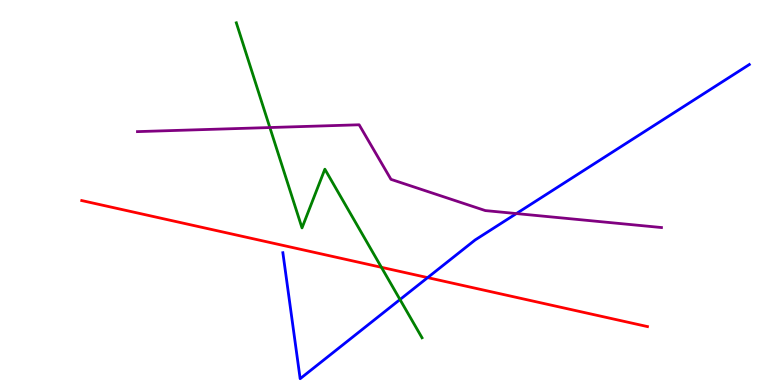[{'lines': ['blue', 'red'], 'intersections': [{'x': 5.52, 'y': 2.79}]}, {'lines': ['green', 'red'], 'intersections': [{'x': 4.92, 'y': 3.06}]}, {'lines': ['purple', 'red'], 'intersections': []}, {'lines': ['blue', 'green'], 'intersections': [{'x': 5.16, 'y': 2.22}]}, {'lines': ['blue', 'purple'], 'intersections': [{'x': 6.66, 'y': 4.45}]}, {'lines': ['green', 'purple'], 'intersections': [{'x': 3.48, 'y': 6.69}]}]